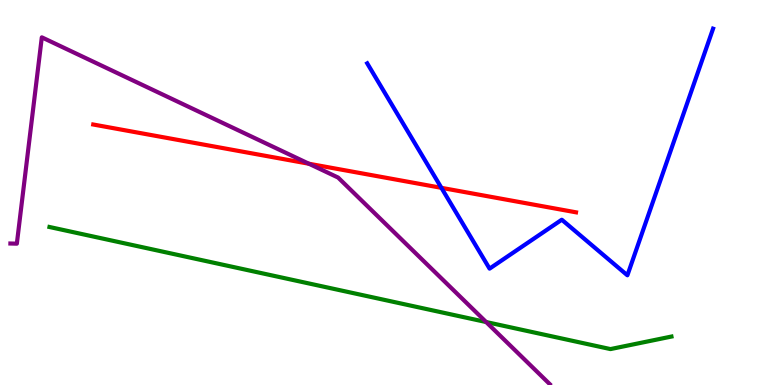[{'lines': ['blue', 'red'], 'intersections': [{'x': 5.7, 'y': 5.12}]}, {'lines': ['green', 'red'], 'intersections': []}, {'lines': ['purple', 'red'], 'intersections': [{'x': 3.99, 'y': 5.75}]}, {'lines': ['blue', 'green'], 'intersections': []}, {'lines': ['blue', 'purple'], 'intersections': []}, {'lines': ['green', 'purple'], 'intersections': [{'x': 6.27, 'y': 1.64}]}]